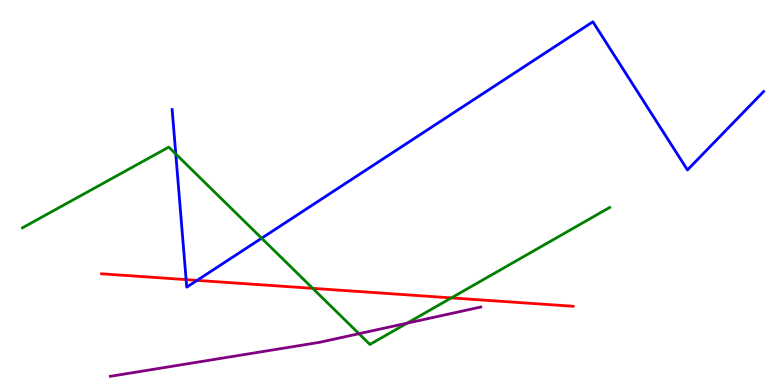[{'lines': ['blue', 'red'], 'intersections': [{'x': 2.4, 'y': 2.74}, {'x': 2.54, 'y': 2.72}]}, {'lines': ['green', 'red'], 'intersections': [{'x': 4.04, 'y': 2.51}, {'x': 5.82, 'y': 2.26}]}, {'lines': ['purple', 'red'], 'intersections': []}, {'lines': ['blue', 'green'], 'intersections': [{'x': 2.27, 'y': 6.0}, {'x': 3.38, 'y': 3.81}]}, {'lines': ['blue', 'purple'], 'intersections': []}, {'lines': ['green', 'purple'], 'intersections': [{'x': 4.63, 'y': 1.33}, {'x': 5.25, 'y': 1.61}]}]